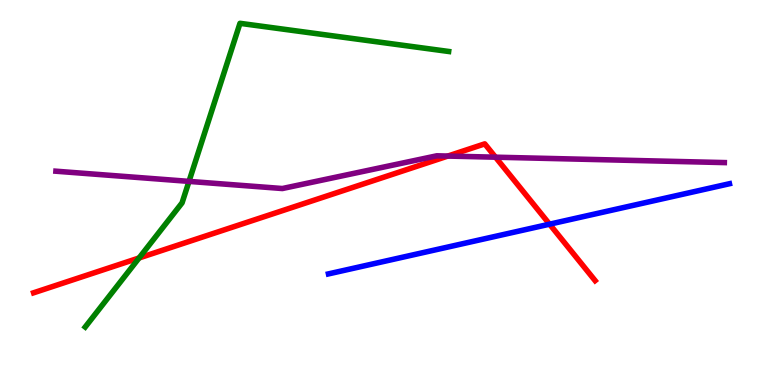[{'lines': ['blue', 'red'], 'intersections': [{'x': 7.09, 'y': 4.18}]}, {'lines': ['green', 'red'], 'intersections': [{'x': 1.79, 'y': 3.3}]}, {'lines': ['purple', 'red'], 'intersections': [{'x': 5.78, 'y': 5.95}, {'x': 6.39, 'y': 5.92}]}, {'lines': ['blue', 'green'], 'intersections': []}, {'lines': ['blue', 'purple'], 'intersections': []}, {'lines': ['green', 'purple'], 'intersections': [{'x': 2.44, 'y': 5.29}]}]